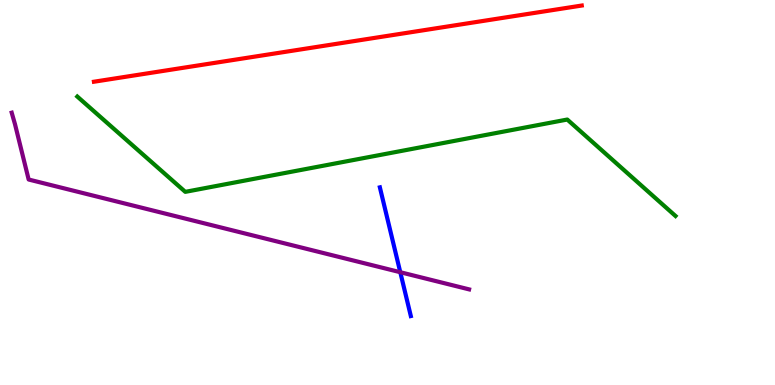[{'lines': ['blue', 'red'], 'intersections': []}, {'lines': ['green', 'red'], 'intersections': []}, {'lines': ['purple', 'red'], 'intersections': []}, {'lines': ['blue', 'green'], 'intersections': []}, {'lines': ['blue', 'purple'], 'intersections': [{'x': 5.16, 'y': 2.93}]}, {'lines': ['green', 'purple'], 'intersections': []}]